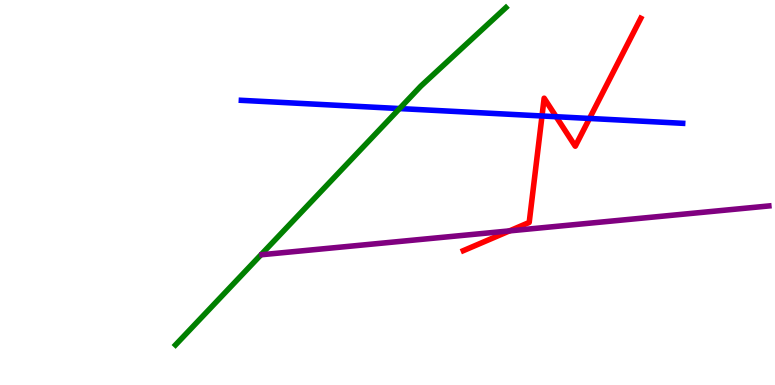[{'lines': ['blue', 'red'], 'intersections': [{'x': 6.99, 'y': 6.99}, {'x': 7.18, 'y': 6.97}, {'x': 7.61, 'y': 6.92}]}, {'lines': ['green', 'red'], 'intersections': []}, {'lines': ['purple', 'red'], 'intersections': [{'x': 6.57, 'y': 4.0}]}, {'lines': ['blue', 'green'], 'intersections': [{'x': 5.16, 'y': 7.18}]}, {'lines': ['blue', 'purple'], 'intersections': []}, {'lines': ['green', 'purple'], 'intersections': []}]